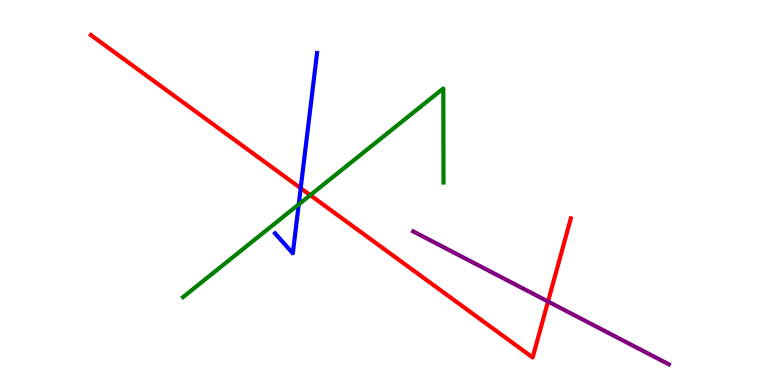[{'lines': ['blue', 'red'], 'intersections': [{'x': 3.88, 'y': 5.11}]}, {'lines': ['green', 'red'], 'intersections': [{'x': 4.0, 'y': 4.93}]}, {'lines': ['purple', 'red'], 'intersections': [{'x': 7.07, 'y': 2.17}]}, {'lines': ['blue', 'green'], 'intersections': [{'x': 3.85, 'y': 4.69}]}, {'lines': ['blue', 'purple'], 'intersections': []}, {'lines': ['green', 'purple'], 'intersections': []}]